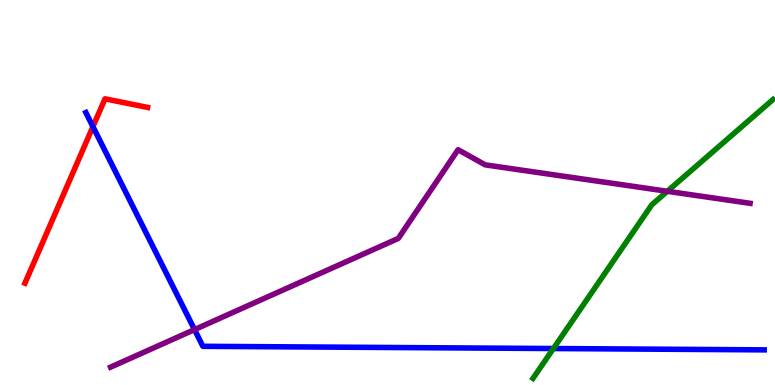[{'lines': ['blue', 'red'], 'intersections': [{'x': 1.2, 'y': 6.71}]}, {'lines': ['green', 'red'], 'intersections': []}, {'lines': ['purple', 'red'], 'intersections': []}, {'lines': ['blue', 'green'], 'intersections': [{'x': 7.14, 'y': 0.947}]}, {'lines': ['blue', 'purple'], 'intersections': [{'x': 2.51, 'y': 1.44}]}, {'lines': ['green', 'purple'], 'intersections': [{'x': 8.61, 'y': 5.03}]}]